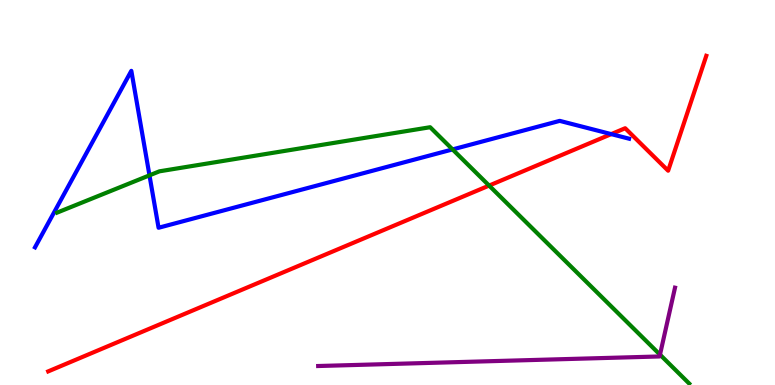[{'lines': ['blue', 'red'], 'intersections': [{'x': 7.89, 'y': 6.52}]}, {'lines': ['green', 'red'], 'intersections': [{'x': 6.31, 'y': 5.18}]}, {'lines': ['purple', 'red'], 'intersections': []}, {'lines': ['blue', 'green'], 'intersections': [{'x': 1.93, 'y': 5.45}, {'x': 5.84, 'y': 6.12}]}, {'lines': ['blue', 'purple'], 'intersections': []}, {'lines': ['green', 'purple'], 'intersections': [{'x': 8.52, 'y': 0.788}]}]